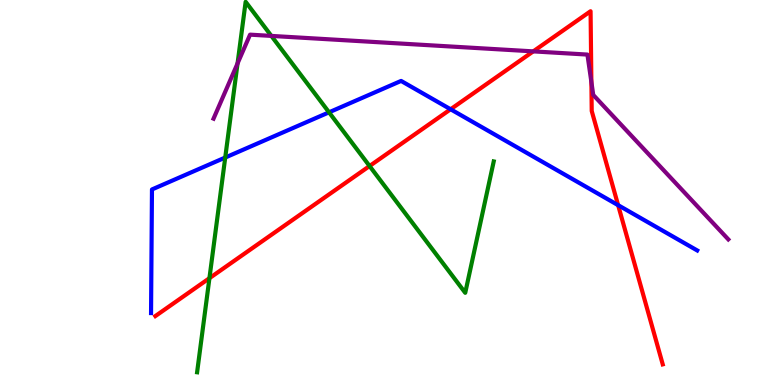[{'lines': ['blue', 'red'], 'intersections': [{'x': 5.81, 'y': 7.16}, {'x': 7.98, 'y': 4.67}]}, {'lines': ['green', 'red'], 'intersections': [{'x': 2.7, 'y': 2.77}, {'x': 4.77, 'y': 5.69}]}, {'lines': ['purple', 'red'], 'intersections': [{'x': 6.88, 'y': 8.67}, {'x': 7.63, 'y': 7.87}]}, {'lines': ['blue', 'green'], 'intersections': [{'x': 2.91, 'y': 5.91}, {'x': 4.25, 'y': 7.08}]}, {'lines': ['blue', 'purple'], 'intersections': []}, {'lines': ['green', 'purple'], 'intersections': [{'x': 3.07, 'y': 8.35}, {'x': 3.5, 'y': 9.07}]}]